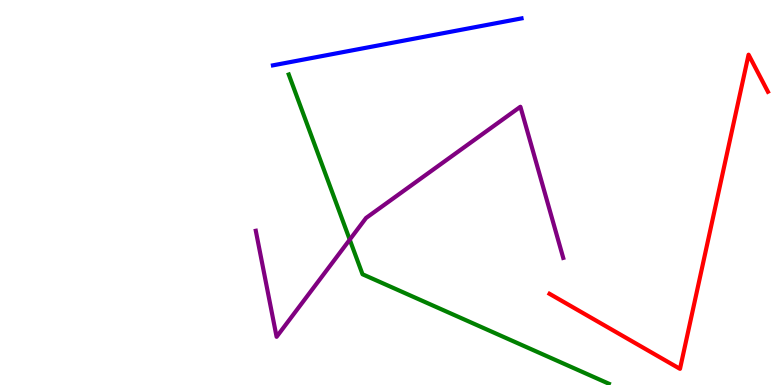[{'lines': ['blue', 'red'], 'intersections': []}, {'lines': ['green', 'red'], 'intersections': []}, {'lines': ['purple', 'red'], 'intersections': []}, {'lines': ['blue', 'green'], 'intersections': []}, {'lines': ['blue', 'purple'], 'intersections': []}, {'lines': ['green', 'purple'], 'intersections': [{'x': 4.51, 'y': 3.78}]}]